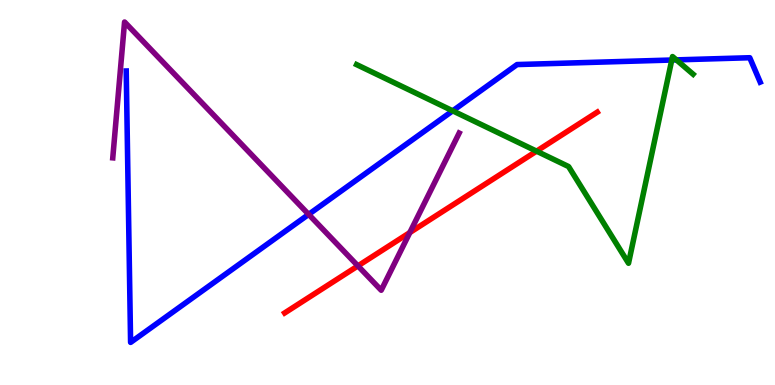[{'lines': ['blue', 'red'], 'intersections': []}, {'lines': ['green', 'red'], 'intersections': [{'x': 6.92, 'y': 6.07}]}, {'lines': ['purple', 'red'], 'intersections': [{'x': 4.62, 'y': 3.09}, {'x': 5.29, 'y': 3.96}]}, {'lines': ['blue', 'green'], 'intersections': [{'x': 5.84, 'y': 7.12}, {'x': 8.67, 'y': 8.44}, {'x': 8.73, 'y': 8.44}]}, {'lines': ['blue', 'purple'], 'intersections': [{'x': 3.98, 'y': 4.43}]}, {'lines': ['green', 'purple'], 'intersections': []}]